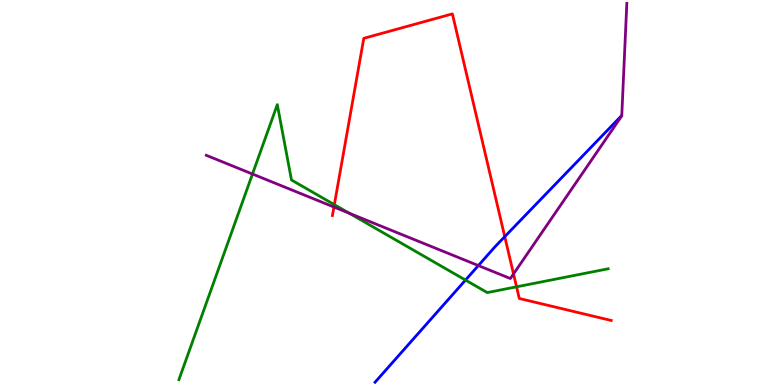[{'lines': ['blue', 'red'], 'intersections': [{'x': 6.51, 'y': 3.85}]}, {'lines': ['green', 'red'], 'intersections': [{'x': 4.31, 'y': 4.68}, {'x': 6.67, 'y': 2.55}]}, {'lines': ['purple', 'red'], 'intersections': [{'x': 4.31, 'y': 4.62}, {'x': 6.63, 'y': 2.88}]}, {'lines': ['blue', 'green'], 'intersections': [{'x': 6.01, 'y': 2.73}]}, {'lines': ['blue', 'purple'], 'intersections': [{'x': 6.17, 'y': 3.1}]}, {'lines': ['green', 'purple'], 'intersections': [{'x': 3.26, 'y': 5.48}, {'x': 4.51, 'y': 4.46}]}]